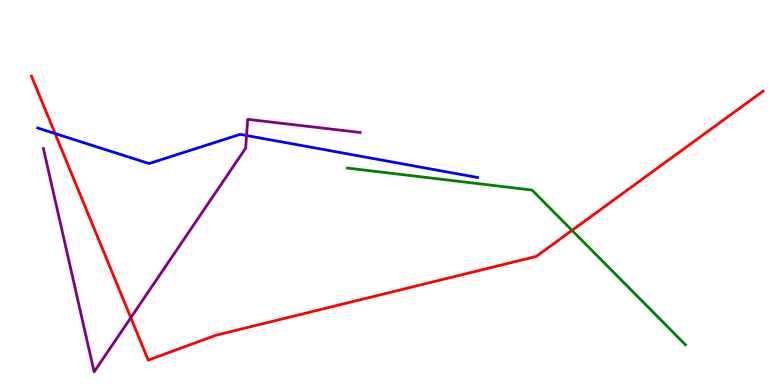[{'lines': ['blue', 'red'], 'intersections': [{'x': 0.711, 'y': 6.53}]}, {'lines': ['green', 'red'], 'intersections': [{'x': 7.38, 'y': 4.02}]}, {'lines': ['purple', 'red'], 'intersections': [{'x': 1.69, 'y': 1.75}]}, {'lines': ['blue', 'green'], 'intersections': []}, {'lines': ['blue', 'purple'], 'intersections': [{'x': 3.18, 'y': 6.48}]}, {'lines': ['green', 'purple'], 'intersections': []}]